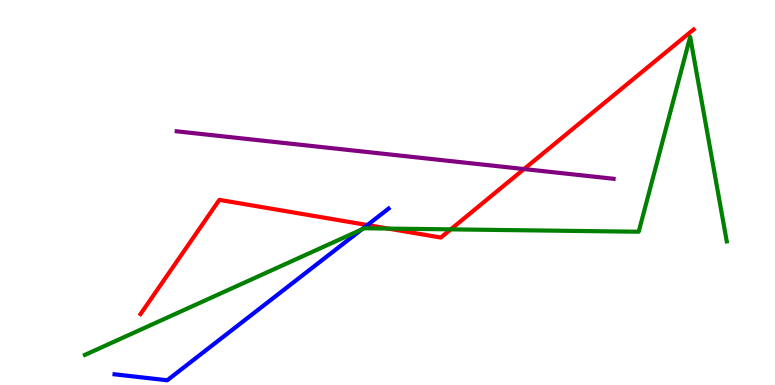[{'lines': ['blue', 'red'], 'intersections': [{'x': 4.74, 'y': 4.15}]}, {'lines': ['green', 'red'], 'intersections': [{'x': 5.01, 'y': 4.06}, {'x': 5.82, 'y': 4.04}]}, {'lines': ['purple', 'red'], 'intersections': [{'x': 6.76, 'y': 5.61}]}, {'lines': ['blue', 'green'], 'intersections': [{'x': 4.67, 'y': 4.04}]}, {'lines': ['blue', 'purple'], 'intersections': []}, {'lines': ['green', 'purple'], 'intersections': []}]